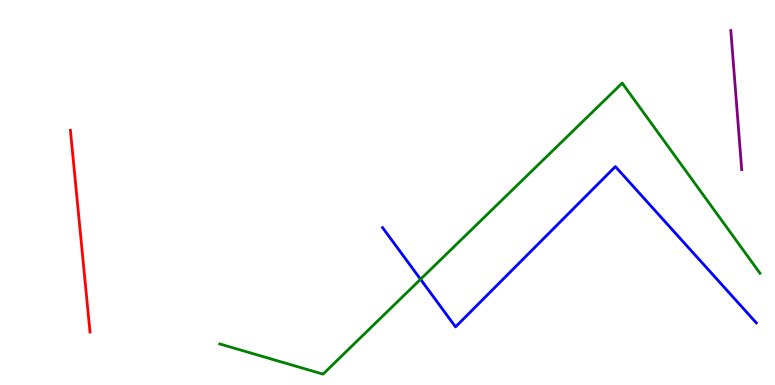[{'lines': ['blue', 'red'], 'intersections': []}, {'lines': ['green', 'red'], 'intersections': []}, {'lines': ['purple', 'red'], 'intersections': []}, {'lines': ['blue', 'green'], 'intersections': [{'x': 5.43, 'y': 2.75}]}, {'lines': ['blue', 'purple'], 'intersections': []}, {'lines': ['green', 'purple'], 'intersections': []}]